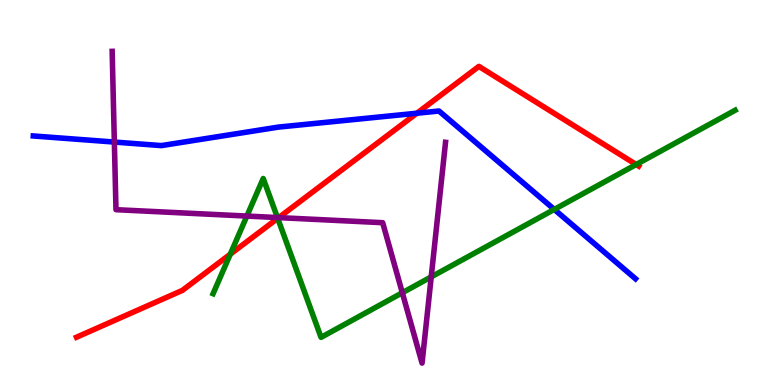[{'lines': ['blue', 'red'], 'intersections': [{'x': 5.38, 'y': 7.06}]}, {'lines': ['green', 'red'], 'intersections': [{'x': 2.97, 'y': 3.4}, {'x': 3.58, 'y': 4.33}, {'x': 8.21, 'y': 5.73}]}, {'lines': ['purple', 'red'], 'intersections': [{'x': 3.6, 'y': 4.35}]}, {'lines': ['blue', 'green'], 'intersections': [{'x': 7.15, 'y': 4.56}]}, {'lines': ['blue', 'purple'], 'intersections': [{'x': 1.48, 'y': 6.31}]}, {'lines': ['green', 'purple'], 'intersections': [{'x': 3.19, 'y': 4.39}, {'x': 3.58, 'y': 4.35}, {'x': 5.19, 'y': 2.4}, {'x': 5.56, 'y': 2.81}]}]